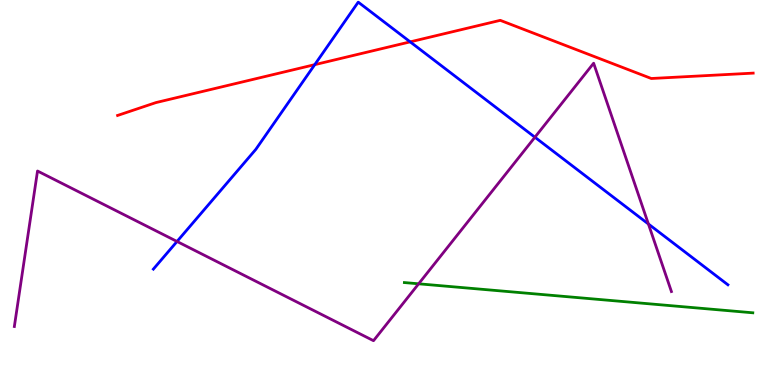[{'lines': ['blue', 'red'], 'intersections': [{'x': 4.06, 'y': 8.32}, {'x': 5.29, 'y': 8.91}]}, {'lines': ['green', 'red'], 'intersections': []}, {'lines': ['purple', 'red'], 'intersections': []}, {'lines': ['blue', 'green'], 'intersections': []}, {'lines': ['blue', 'purple'], 'intersections': [{'x': 2.28, 'y': 3.73}, {'x': 6.9, 'y': 6.44}, {'x': 8.37, 'y': 4.18}]}, {'lines': ['green', 'purple'], 'intersections': [{'x': 5.4, 'y': 2.63}]}]